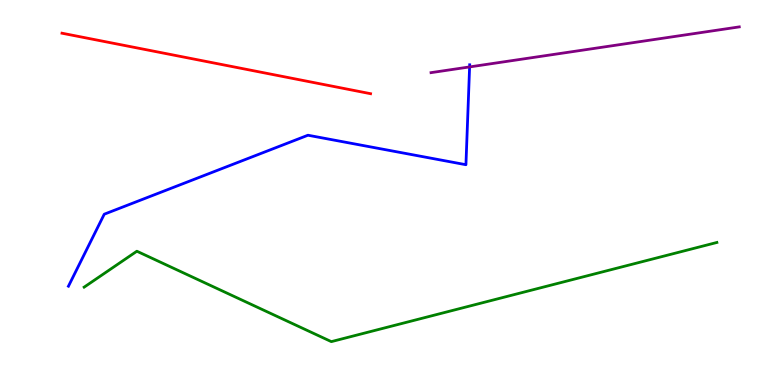[{'lines': ['blue', 'red'], 'intersections': []}, {'lines': ['green', 'red'], 'intersections': []}, {'lines': ['purple', 'red'], 'intersections': []}, {'lines': ['blue', 'green'], 'intersections': []}, {'lines': ['blue', 'purple'], 'intersections': [{'x': 6.06, 'y': 8.26}]}, {'lines': ['green', 'purple'], 'intersections': []}]